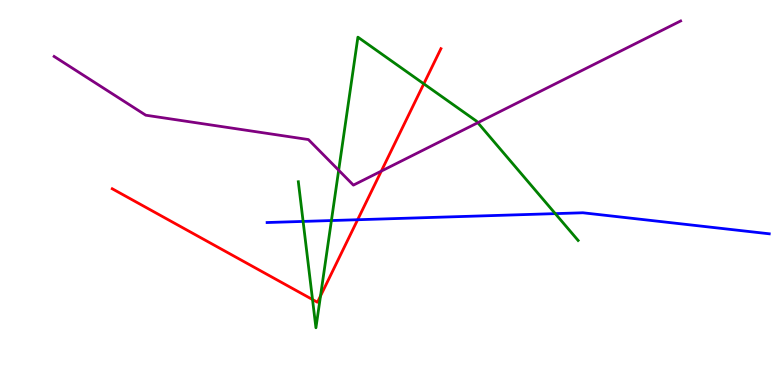[{'lines': ['blue', 'red'], 'intersections': [{'x': 4.61, 'y': 4.29}]}, {'lines': ['green', 'red'], 'intersections': [{'x': 4.03, 'y': 2.22}, {'x': 4.14, 'y': 2.31}, {'x': 5.47, 'y': 7.82}]}, {'lines': ['purple', 'red'], 'intersections': [{'x': 4.92, 'y': 5.56}]}, {'lines': ['blue', 'green'], 'intersections': [{'x': 3.91, 'y': 4.25}, {'x': 4.28, 'y': 4.27}, {'x': 7.16, 'y': 4.45}]}, {'lines': ['blue', 'purple'], 'intersections': []}, {'lines': ['green', 'purple'], 'intersections': [{'x': 4.37, 'y': 5.58}, {'x': 6.17, 'y': 6.81}]}]